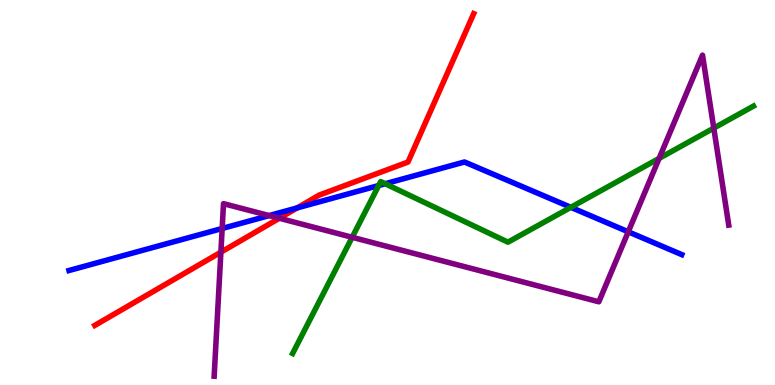[{'lines': ['blue', 'red'], 'intersections': [{'x': 3.83, 'y': 4.6}]}, {'lines': ['green', 'red'], 'intersections': []}, {'lines': ['purple', 'red'], 'intersections': [{'x': 2.85, 'y': 3.45}, {'x': 3.6, 'y': 4.33}]}, {'lines': ['blue', 'green'], 'intersections': [{'x': 4.89, 'y': 5.18}, {'x': 4.97, 'y': 5.23}, {'x': 7.37, 'y': 4.61}]}, {'lines': ['blue', 'purple'], 'intersections': [{'x': 2.87, 'y': 4.07}, {'x': 3.47, 'y': 4.4}, {'x': 8.11, 'y': 3.98}]}, {'lines': ['green', 'purple'], 'intersections': [{'x': 4.54, 'y': 3.84}, {'x': 8.5, 'y': 5.89}, {'x': 9.21, 'y': 6.67}]}]